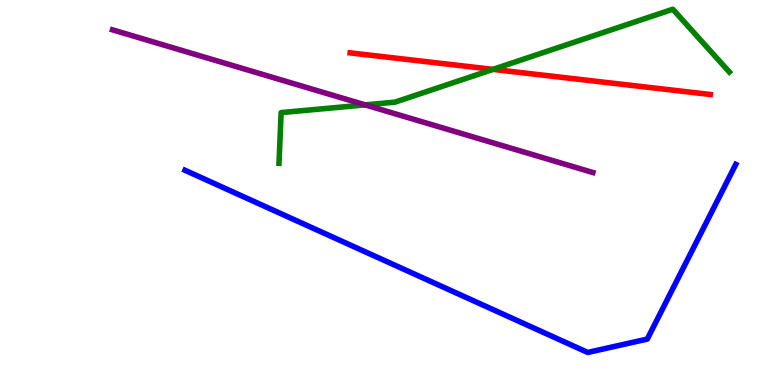[{'lines': ['blue', 'red'], 'intersections': []}, {'lines': ['green', 'red'], 'intersections': [{'x': 6.36, 'y': 8.2}]}, {'lines': ['purple', 'red'], 'intersections': []}, {'lines': ['blue', 'green'], 'intersections': []}, {'lines': ['blue', 'purple'], 'intersections': []}, {'lines': ['green', 'purple'], 'intersections': [{'x': 4.71, 'y': 7.28}]}]